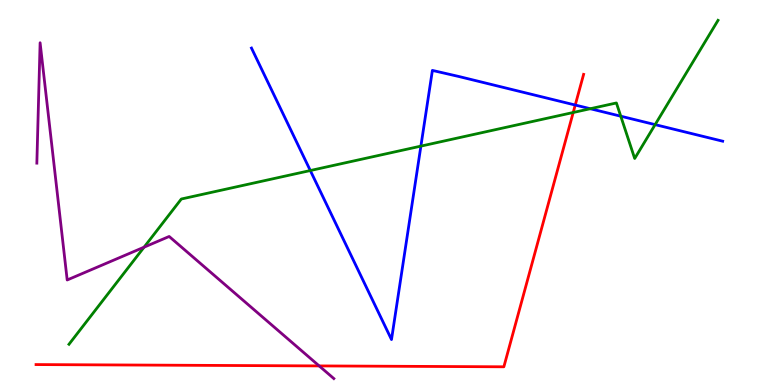[{'lines': ['blue', 'red'], 'intersections': [{'x': 7.42, 'y': 7.27}]}, {'lines': ['green', 'red'], 'intersections': [{'x': 7.4, 'y': 7.08}]}, {'lines': ['purple', 'red'], 'intersections': [{'x': 4.12, 'y': 0.496}]}, {'lines': ['blue', 'green'], 'intersections': [{'x': 4.0, 'y': 5.57}, {'x': 5.43, 'y': 6.2}, {'x': 7.62, 'y': 7.18}, {'x': 8.01, 'y': 6.98}, {'x': 8.45, 'y': 6.76}]}, {'lines': ['blue', 'purple'], 'intersections': []}, {'lines': ['green', 'purple'], 'intersections': [{'x': 1.86, 'y': 3.58}]}]